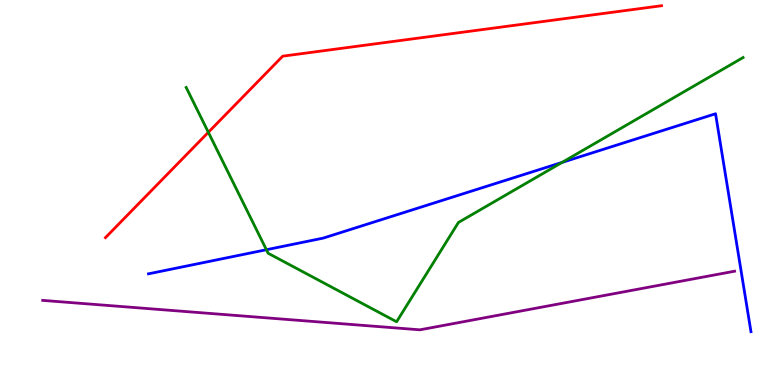[{'lines': ['blue', 'red'], 'intersections': []}, {'lines': ['green', 'red'], 'intersections': [{'x': 2.69, 'y': 6.56}]}, {'lines': ['purple', 'red'], 'intersections': []}, {'lines': ['blue', 'green'], 'intersections': [{'x': 3.44, 'y': 3.51}, {'x': 7.25, 'y': 5.78}]}, {'lines': ['blue', 'purple'], 'intersections': []}, {'lines': ['green', 'purple'], 'intersections': []}]